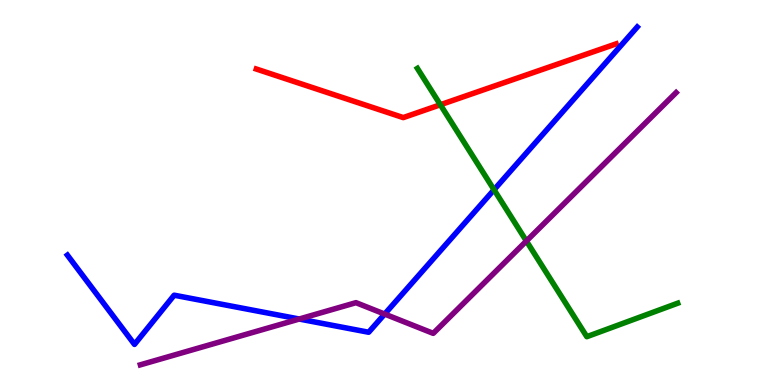[{'lines': ['blue', 'red'], 'intersections': []}, {'lines': ['green', 'red'], 'intersections': [{'x': 5.68, 'y': 7.28}]}, {'lines': ['purple', 'red'], 'intersections': []}, {'lines': ['blue', 'green'], 'intersections': [{'x': 6.37, 'y': 5.07}]}, {'lines': ['blue', 'purple'], 'intersections': [{'x': 3.86, 'y': 1.71}, {'x': 4.96, 'y': 1.84}]}, {'lines': ['green', 'purple'], 'intersections': [{'x': 6.79, 'y': 3.74}]}]